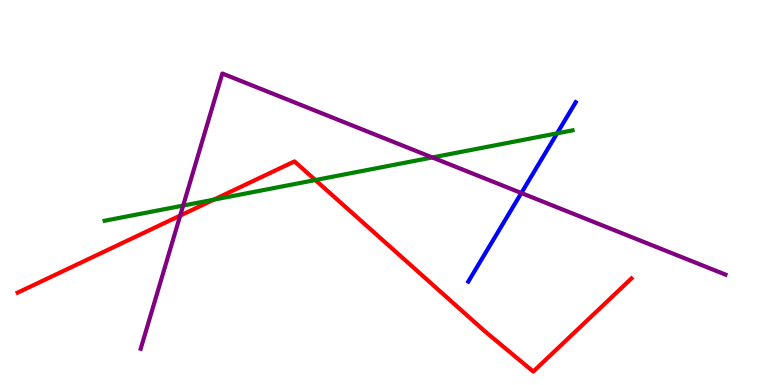[{'lines': ['blue', 'red'], 'intersections': []}, {'lines': ['green', 'red'], 'intersections': [{'x': 2.76, 'y': 4.81}, {'x': 4.07, 'y': 5.32}]}, {'lines': ['purple', 'red'], 'intersections': [{'x': 2.33, 'y': 4.4}]}, {'lines': ['blue', 'green'], 'intersections': [{'x': 7.19, 'y': 6.54}]}, {'lines': ['blue', 'purple'], 'intersections': [{'x': 6.73, 'y': 4.99}]}, {'lines': ['green', 'purple'], 'intersections': [{'x': 2.36, 'y': 4.66}, {'x': 5.58, 'y': 5.91}]}]